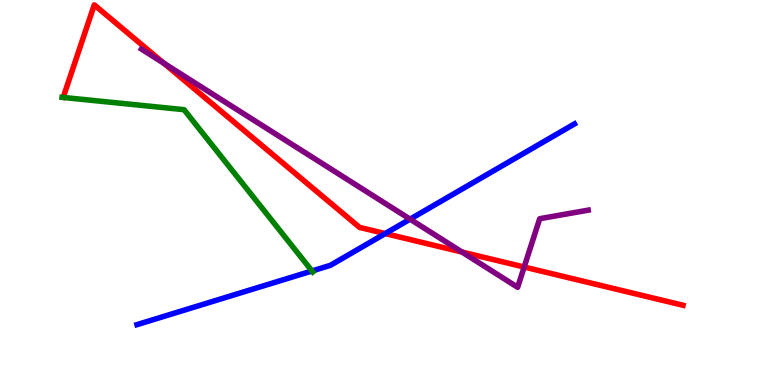[{'lines': ['blue', 'red'], 'intersections': [{'x': 4.97, 'y': 3.93}]}, {'lines': ['green', 'red'], 'intersections': []}, {'lines': ['purple', 'red'], 'intersections': [{'x': 2.11, 'y': 8.36}, {'x': 5.96, 'y': 3.45}, {'x': 6.76, 'y': 3.06}]}, {'lines': ['blue', 'green'], 'intersections': [{'x': 4.03, 'y': 2.96}]}, {'lines': ['blue', 'purple'], 'intersections': [{'x': 5.29, 'y': 4.31}]}, {'lines': ['green', 'purple'], 'intersections': []}]